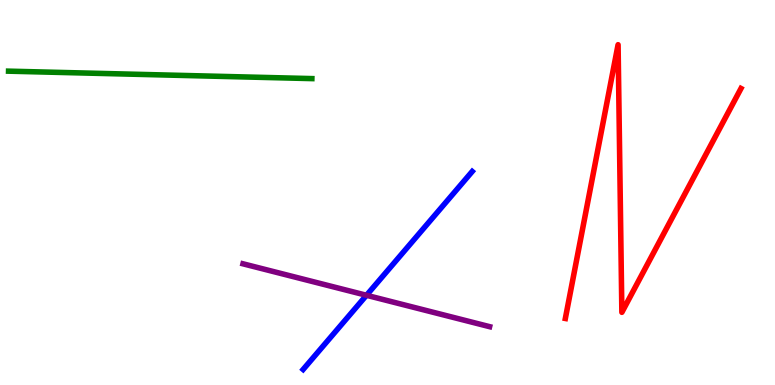[{'lines': ['blue', 'red'], 'intersections': []}, {'lines': ['green', 'red'], 'intersections': []}, {'lines': ['purple', 'red'], 'intersections': []}, {'lines': ['blue', 'green'], 'intersections': []}, {'lines': ['blue', 'purple'], 'intersections': [{'x': 4.73, 'y': 2.33}]}, {'lines': ['green', 'purple'], 'intersections': []}]